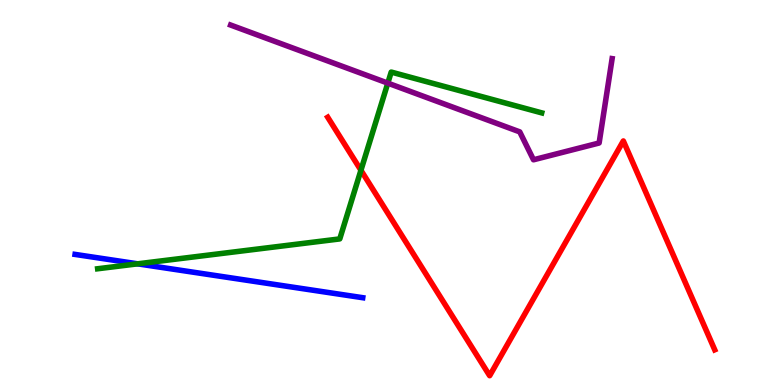[{'lines': ['blue', 'red'], 'intersections': []}, {'lines': ['green', 'red'], 'intersections': [{'x': 4.66, 'y': 5.58}]}, {'lines': ['purple', 'red'], 'intersections': []}, {'lines': ['blue', 'green'], 'intersections': [{'x': 1.78, 'y': 3.15}]}, {'lines': ['blue', 'purple'], 'intersections': []}, {'lines': ['green', 'purple'], 'intersections': [{'x': 5.0, 'y': 7.84}]}]